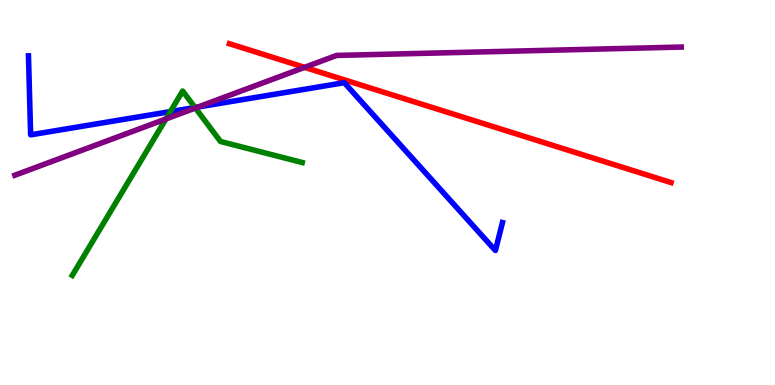[{'lines': ['blue', 'red'], 'intersections': []}, {'lines': ['green', 'red'], 'intersections': []}, {'lines': ['purple', 'red'], 'intersections': [{'x': 3.93, 'y': 8.25}]}, {'lines': ['blue', 'green'], 'intersections': [{'x': 2.2, 'y': 7.1}, {'x': 2.52, 'y': 7.21}]}, {'lines': ['blue', 'purple'], 'intersections': [{'x': 2.56, 'y': 7.22}]}, {'lines': ['green', 'purple'], 'intersections': [{'x': 2.14, 'y': 6.91}, {'x': 2.52, 'y': 7.19}]}]